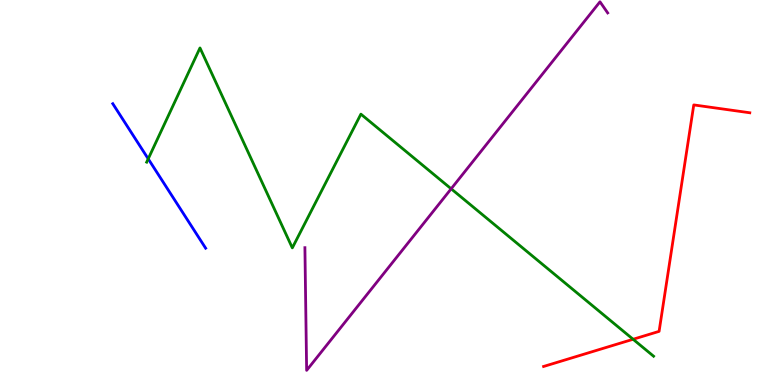[{'lines': ['blue', 'red'], 'intersections': []}, {'lines': ['green', 'red'], 'intersections': [{'x': 8.17, 'y': 1.19}]}, {'lines': ['purple', 'red'], 'intersections': []}, {'lines': ['blue', 'green'], 'intersections': [{'x': 1.91, 'y': 5.87}]}, {'lines': ['blue', 'purple'], 'intersections': []}, {'lines': ['green', 'purple'], 'intersections': [{'x': 5.82, 'y': 5.1}]}]